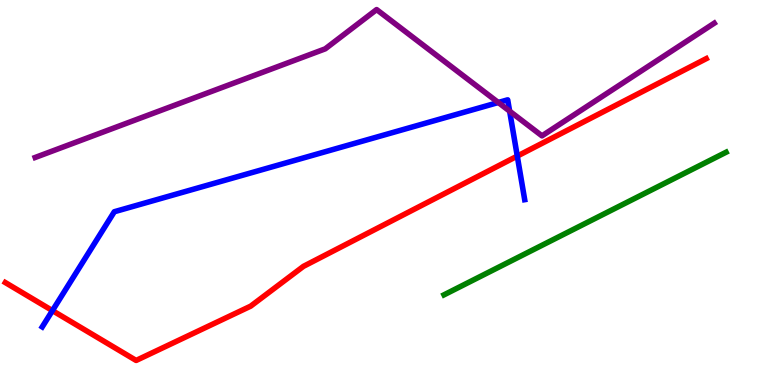[{'lines': ['blue', 'red'], 'intersections': [{'x': 0.677, 'y': 1.93}, {'x': 6.67, 'y': 5.95}]}, {'lines': ['green', 'red'], 'intersections': []}, {'lines': ['purple', 'red'], 'intersections': []}, {'lines': ['blue', 'green'], 'intersections': []}, {'lines': ['blue', 'purple'], 'intersections': [{'x': 6.43, 'y': 7.34}, {'x': 6.58, 'y': 7.11}]}, {'lines': ['green', 'purple'], 'intersections': []}]